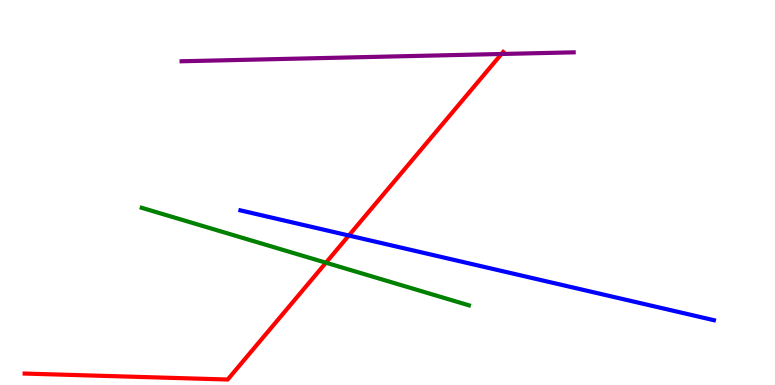[{'lines': ['blue', 'red'], 'intersections': [{'x': 4.5, 'y': 3.88}]}, {'lines': ['green', 'red'], 'intersections': [{'x': 4.21, 'y': 3.18}]}, {'lines': ['purple', 'red'], 'intersections': [{'x': 6.47, 'y': 8.6}]}, {'lines': ['blue', 'green'], 'intersections': []}, {'lines': ['blue', 'purple'], 'intersections': []}, {'lines': ['green', 'purple'], 'intersections': []}]